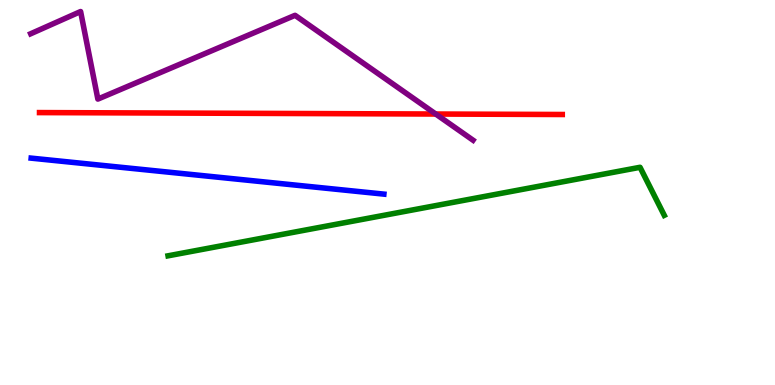[{'lines': ['blue', 'red'], 'intersections': []}, {'lines': ['green', 'red'], 'intersections': []}, {'lines': ['purple', 'red'], 'intersections': [{'x': 5.62, 'y': 7.04}]}, {'lines': ['blue', 'green'], 'intersections': []}, {'lines': ['blue', 'purple'], 'intersections': []}, {'lines': ['green', 'purple'], 'intersections': []}]